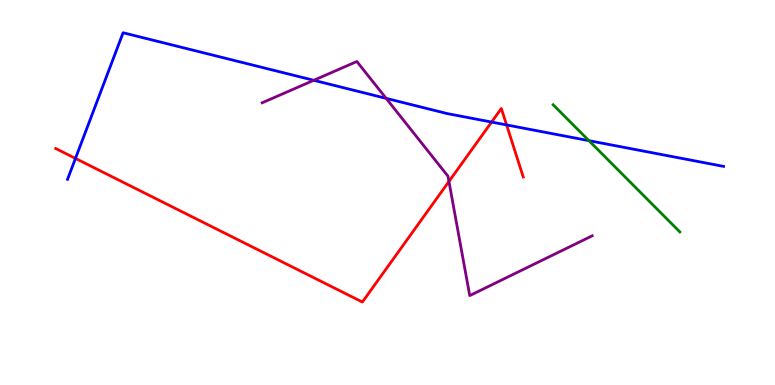[{'lines': ['blue', 'red'], 'intersections': [{'x': 0.974, 'y': 5.89}, {'x': 6.34, 'y': 6.83}, {'x': 6.54, 'y': 6.76}]}, {'lines': ['green', 'red'], 'intersections': []}, {'lines': ['purple', 'red'], 'intersections': [{'x': 5.79, 'y': 5.29}]}, {'lines': ['blue', 'green'], 'intersections': [{'x': 7.6, 'y': 6.35}]}, {'lines': ['blue', 'purple'], 'intersections': [{'x': 4.05, 'y': 7.91}, {'x': 4.98, 'y': 7.45}]}, {'lines': ['green', 'purple'], 'intersections': []}]